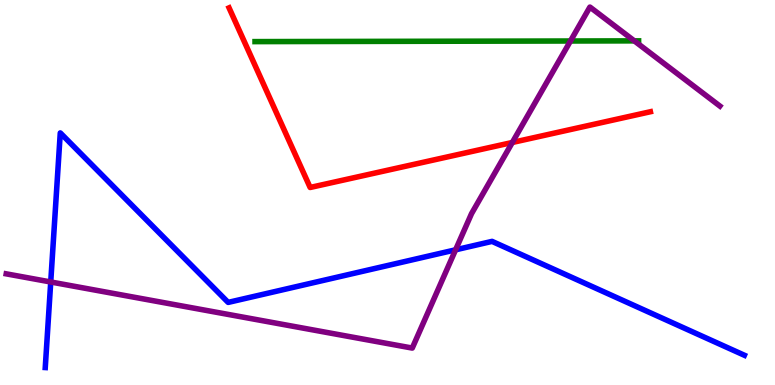[{'lines': ['blue', 'red'], 'intersections': []}, {'lines': ['green', 'red'], 'intersections': []}, {'lines': ['purple', 'red'], 'intersections': [{'x': 6.61, 'y': 6.3}]}, {'lines': ['blue', 'green'], 'intersections': []}, {'lines': ['blue', 'purple'], 'intersections': [{'x': 0.655, 'y': 2.68}, {'x': 5.88, 'y': 3.51}]}, {'lines': ['green', 'purple'], 'intersections': [{'x': 7.36, 'y': 8.94}, {'x': 8.18, 'y': 8.94}]}]